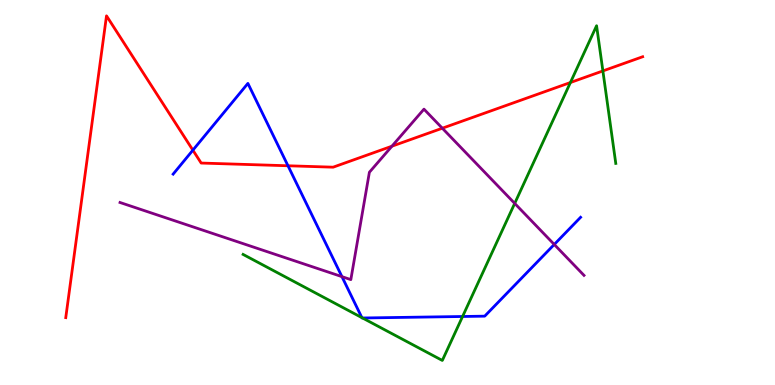[{'lines': ['blue', 'red'], 'intersections': [{'x': 2.49, 'y': 6.1}, {'x': 3.72, 'y': 5.69}]}, {'lines': ['green', 'red'], 'intersections': [{'x': 7.36, 'y': 7.86}, {'x': 7.78, 'y': 8.16}]}, {'lines': ['purple', 'red'], 'intersections': [{'x': 5.06, 'y': 6.2}, {'x': 5.71, 'y': 6.67}]}, {'lines': ['blue', 'green'], 'intersections': [{'x': 4.67, 'y': 1.75}, {'x': 4.68, 'y': 1.74}, {'x': 5.97, 'y': 1.78}]}, {'lines': ['blue', 'purple'], 'intersections': [{'x': 4.41, 'y': 2.81}, {'x': 7.15, 'y': 3.65}]}, {'lines': ['green', 'purple'], 'intersections': [{'x': 6.64, 'y': 4.72}]}]